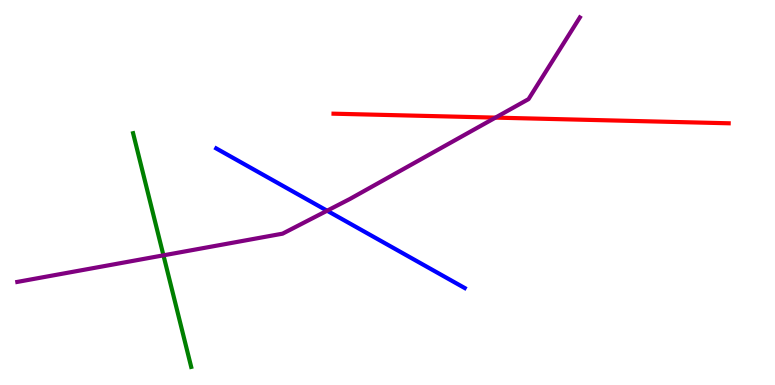[{'lines': ['blue', 'red'], 'intersections': []}, {'lines': ['green', 'red'], 'intersections': []}, {'lines': ['purple', 'red'], 'intersections': [{'x': 6.39, 'y': 6.94}]}, {'lines': ['blue', 'green'], 'intersections': []}, {'lines': ['blue', 'purple'], 'intersections': [{'x': 4.22, 'y': 4.53}]}, {'lines': ['green', 'purple'], 'intersections': [{'x': 2.11, 'y': 3.37}]}]